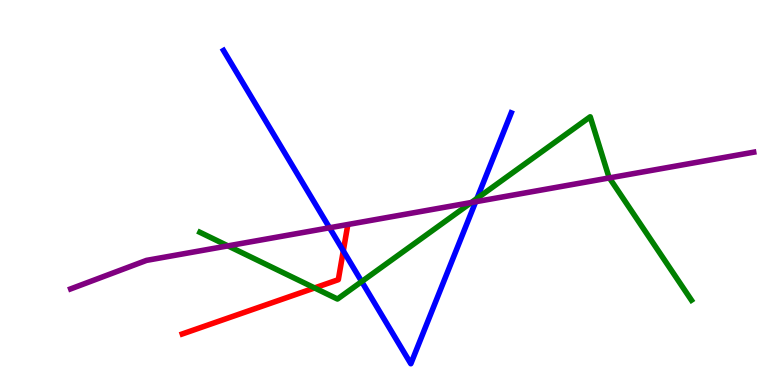[{'lines': ['blue', 'red'], 'intersections': [{'x': 4.43, 'y': 3.49}]}, {'lines': ['green', 'red'], 'intersections': [{'x': 4.06, 'y': 2.52}]}, {'lines': ['purple', 'red'], 'intersections': []}, {'lines': ['blue', 'green'], 'intersections': [{'x': 4.67, 'y': 2.69}, {'x': 6.15, 'y': 4.85}]}, {'lines': ['blue', 'purple'], 'intersections': [{'x': 4.25, 'y': 4.08}, {'x': 6.14, 'y': 4.76}]}, {'lines': ['green', 'purple'], 'intersections': [{'x': 2.94, 'y': 3.61}, {'x': 6.08, 'y': 4.74}, {'x': 7.86, 'y': 5.38}]}]